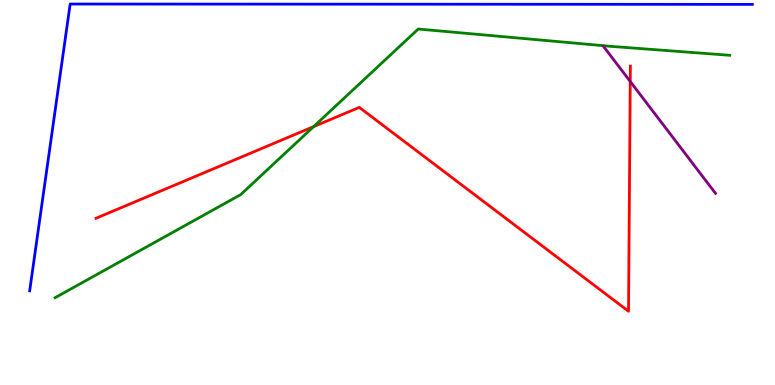[{'lines': ['blue', 'red'], 'intersections': []}, {'lines': ['green', 'red'], 'intersections': [{'x': 4.05, 'y': 6.71}]}, {'lines': ['purple', 'red'], 'intersections': [{'x': 8.13, 'y': 7.88}]}, {'lines': ['blue', 'green'], 'intersections': []}, {'lines': ['blue', 'purple'], 'intersections': []}, {'lines': ['green', 'purple'], 'intersections': []}]